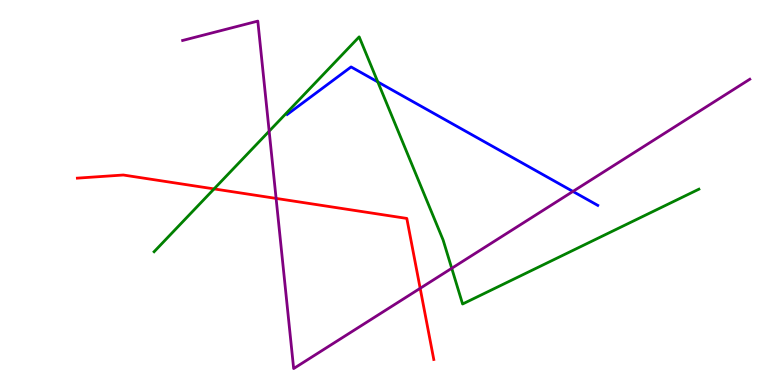[{'lines': ['blue', 'red'], 'intersections': []}, {'lines': ['green', 'red'], 'intersections': [{'x': 2.76, 'y': 5.09}]}, {'lines': ['purple', 'red'], 'intersections': [{'x': 3.56, 'y': 4.85}, {'x': 5.42, 'y': 2.51}]}, {'lines': ['blue', 'green'], 'intersections': [{'x': 4.87, 'y': 7.87}]}, {'lines': ['blue', 'purple'], 'intersections': [{'x': 7.39, 'y': 5.03}]}, {'lines': ['green', 'purple'], 'intersections': [{'x': 3.47, 'y': 6.59}, {'x': 5.83, 'y': 3.03}]}]